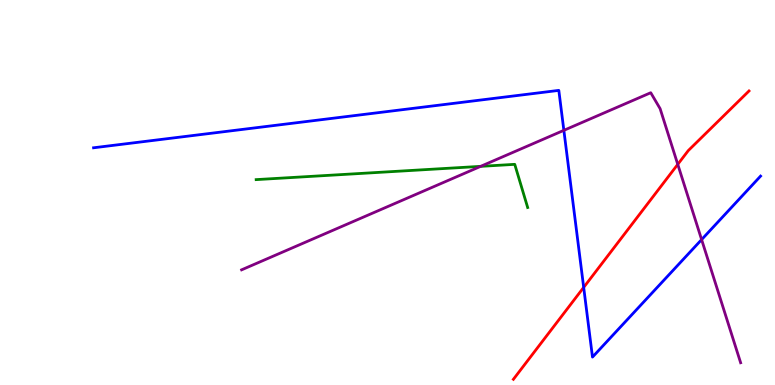[{'lines': ['blue', 'red'], 'intersections': [{'x': 7.53, 'y': 2.54}]}, {'lines': ['green', 'red'], 'intersections': []}, {'lines': ['purple', 'red'], 'intersections': [{'x': 8.75, 'y': 5.73}]}, {'lines': ['blue', 'green'], 'intersections': []}, {'lines': ['blue', 'purple'], 'intersections': [{'x': 7.28, 'y': 6.61}, {'x': 9.05, 'y': 3.78}]}, {'lines': ['green', 'purple'], 'intersections': [{'x': 6.2, 'y': 5.68}]}]